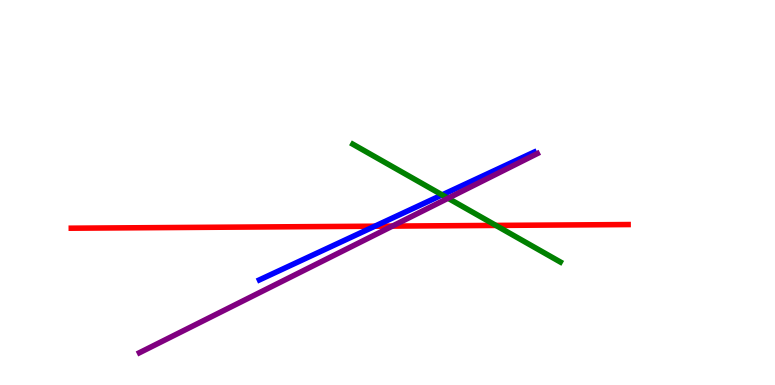[{'lines': ['blue', 'red'], 'intersections': [{'x': 4.84, 'y': 4.12}]}, {'lines': ['green', 'red'], 'intersections': [{'x': 6.4, 'y': 4.14}]}, {'lines': ['purple', 'red'], 'intersections': [{'x': 5.06, 'y': 4.13}]}, {'lines': ['blue', 'green'], 'intersections': [{'x': 5.71, 'y': 4.94}]}, {'lines': ['blue', 'purple'], 'intersections': []}, {'lines': ['green', 'purple'], 'intersections': [{'x': 5.78, 'y': 4.85}]}]